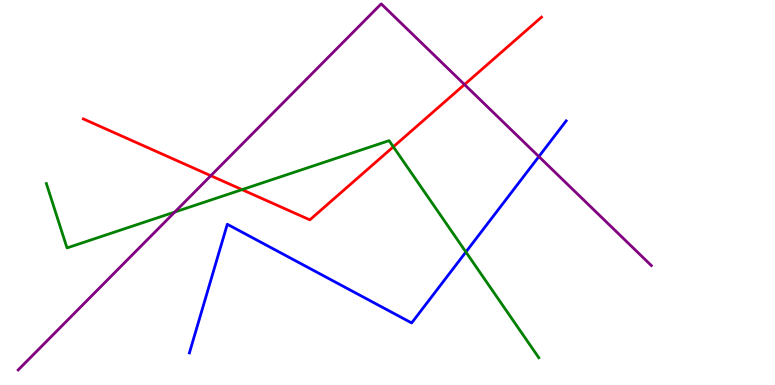[{'lines': ['blue', 'red'], 'intersections': []}, {'lines': ['green', 'red'], 'intersections': [{'x': 3.12, 'y': 5.07}, {'x': 5.08, 'y': 6.19}]}, {'lines': ['purple', 'red'], 'intersections': [{'x': 2.72, 'y': 5.44}, {'x': 5.99, 'y': 7.8}]}, {'lines': ['blue', 'green'], 'intersections': [{'x': 6.01, 'y': 3.45}]}, {'lines': ['blue', 'purple'], 'intersections': [{'x': 6.95, 'y': 5.93}]}, {'lines': ['green', 'purple'], 'intersections': [{'x': 2.26, 'y': 4.49}]}]